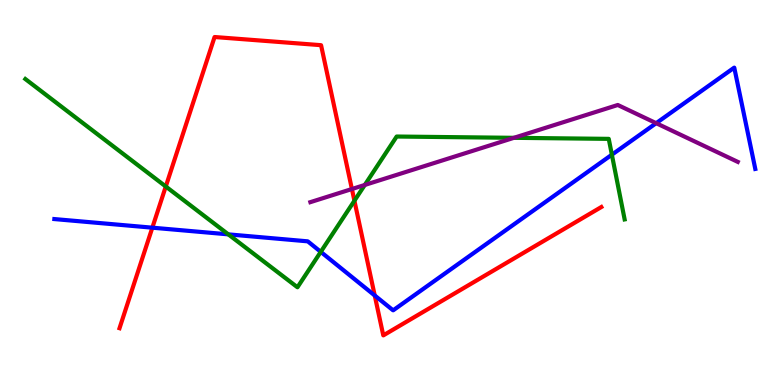[{'lines': ['blue', 'red'], 'intersections': [{'x': 1.97, 'y': 4.09}, {'x': 4.84, 'y': 2.33}]}, {'lines': ['green', 'red'], 'intersections': [{'x': 2.14, 'y': 5.16}, {'x': 4.57, 'y': 4.79}]}, {'lines': ['purple', 'red'], 'intersections': [{'x': 4.54, 'y': 5.09}]}, {'lines': ['blue', 'green'], 'intersections': [{'x': 2.95, 'y': 3.91}, {'x': 4.14, 'y': 3.46}, {'x': 7.9, 'y': 5.98}]}, {'lines': ['blue', 'purple'], 'intersections': [{'x': 8.47, 'y': 6.8}]}, {'lines': ['green', 'purple'], 'intersections': [{'x': 4.71, 'y': 5.2}, {'x': 6.63, 'y': 6.42}]}]